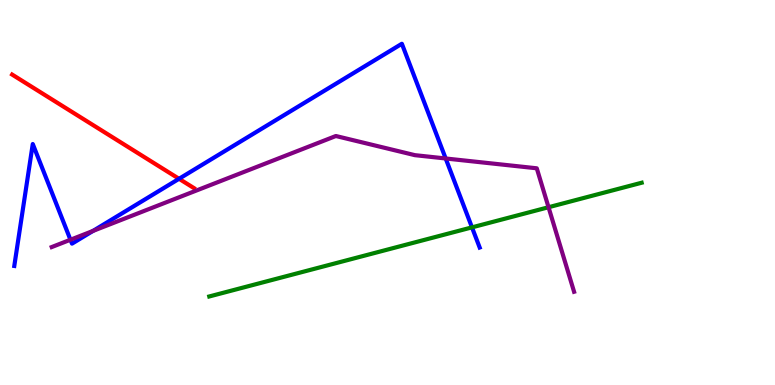[{'lines': ['blue', 'red'], 'intersections': [{'x': 2.31, 'y': 5.36}]}, {'lines': ['green', 'red'], 'intersections': []}, {'lines': ['purple', 'red'], 'intersections': []}, {'lines': ['blue', 'green'], 'intersections': [{'x': 6.09, 'y': 4.09}]}, {'lines': ['blue', 'purple'], 'intersections': [{'x': 0.909, 'y': 3.77}, {'x': 1.2, 'y': 4.0}, {'x': 5.75, 'y': 5.88}]}, {'lines': ['green', 'purple'], 'intersections': [{'x': 7.08, 'y': 4.62}]}]